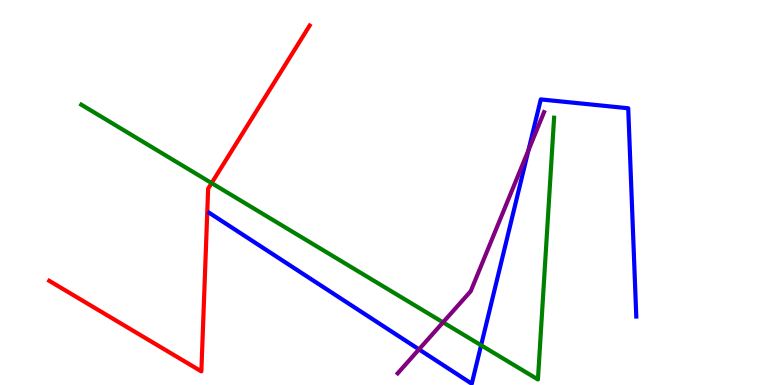[{'lines': ['blue', 'red'], 'intersections': []}, {'lines': ['green', 'red'], 'intersections': [{'x': 2.73, 'y': 5.24}]}, {'lines': ['purple', 'red'], 'intersections': []}, {'lines': ['blue', 'green'], 'intersections': [{'x': 6.21, 'y': 1.03}]}, {'lines': ['blue', 'purple'], 'intersections': [{'x': 5.41, 'y': 0.925}, {'x': 6.82, 'y': 6.1}]}, {'lines': ['green', 'purple'], 'intersections': [{'x': 5.72, 'y': 1.63}]}]